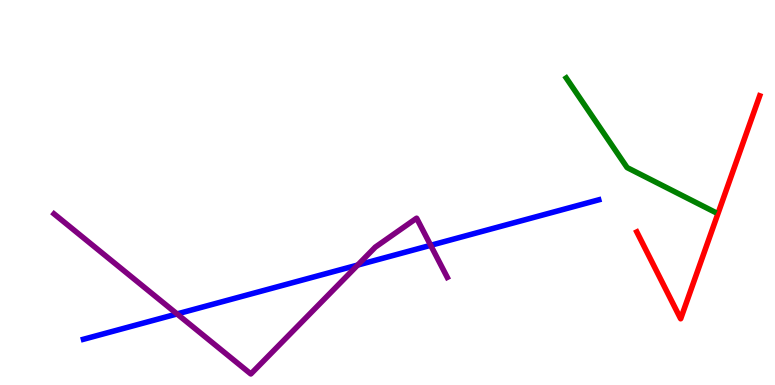[{'lines': ['blue', 'red'], 'intersections': []}, {'lines': ['green', 'red'], 'intersections': []}, {'lines': ['purple', 'red'], 'intersections': []}, {'lines': ['blue', 'green'], 'intersections': []}, {'lines': ['blue', 'purple'], 'intersections': [{'x': 2.28, 'y': 1.85}, {'x': 4.62, 'y': 3.12}, {'x': 5.56, 'y': 3.63}]}, {'lines': ['green', 'purple'], 'intersections': []}]